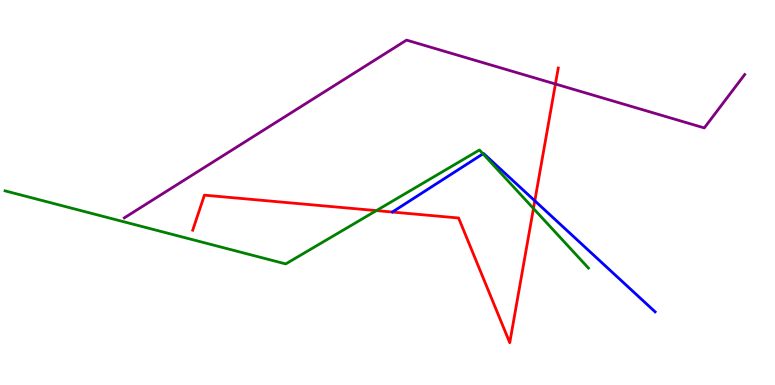[{'lines': ['blue', 'red'], 'intersections': [{'x': 6.9, 'y': 4.78}]}, {'lines': ['green', 'red'], 'intersections': [{'x': 4.86, 'y': 4.53}, {'x': 6.88, 'y': 4.58}]}, {'lines': ['purple', 'red'], 'intersections': [{'x': 7.17, 'y': 7.82}]}, {'lines': ['blue', 'green'], 'intersections': [{'x': 6.23, 'y': 6.0}]}, {'lines': ['blue', 'purple'], 'intersections': []}, {'lines': ['green', 'purple'], 'intersections': []}]